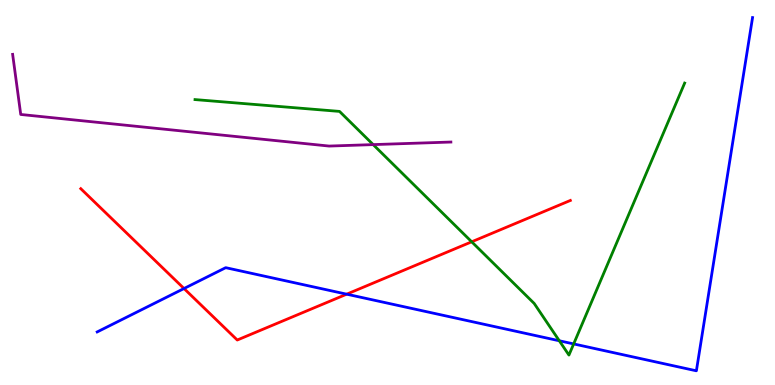[{'lines': ['blue', 'red'], 'intersections': [{'x': 2.37, 'y': 2.51}, {'x': 4.47, 'y': 2.36}]}, {'lines': ['green', 'red'], 'intersections': [{'x': 6.09, 'y': 3.72}]}, {'lines': ['purple', 'red'], 'intersections': []}, {'lines': ['blue', 'green'], 'intersections': [{'x': 7.22, 'y': 1.15}, {'x': 7.4, 'y': 1.07}]}, {'lines': ['blue', 'purple'], 'intersections': []}, {'lines': ['green', 'purple'], 'intersections': [{'x': 4.82, 'y': 6.24}]}]